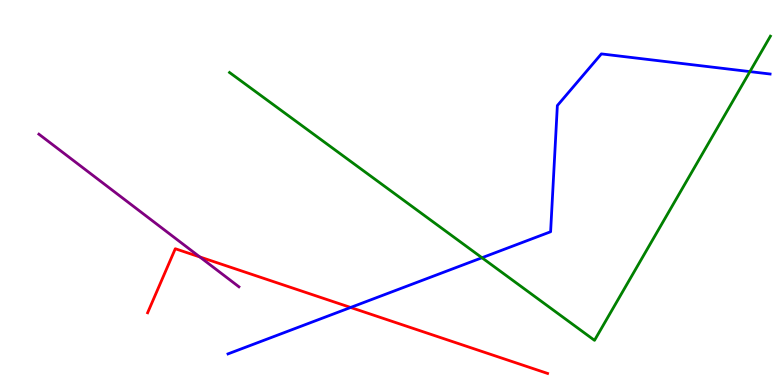[{'lines': ['blue', 'red'], 'intersections': [{'x': 4.52, 'y': 2.01}]}, {'lines': ['green', 'red'], 'intersections': []}, {'lines': ['purple', 'red'], 'intersections': [{'x': 2.58, 'y': 3.33}]}, {'lines': ['blue', 'green'], 'intersections': [{'x': 6.22, 'y': 3.31}, {'x': 9.68, 'y': 8.14}]}, {'lines': ['blue', 'purple'], 'intersections': []}, {'lines': ['green', 'purple'], 'intersections': []}]